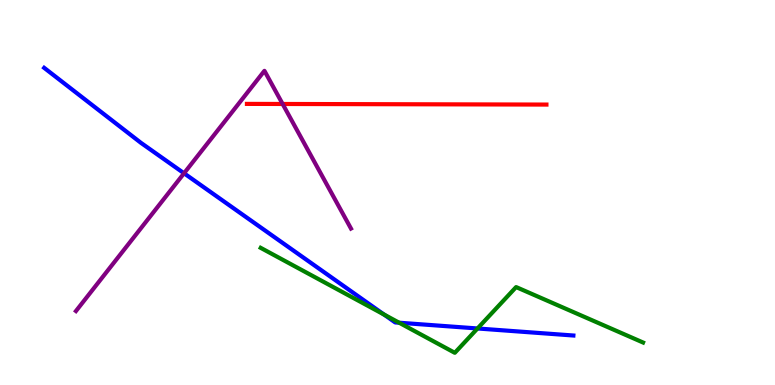[{'lines': ['blue', 'red'], 'intersections': []}, {'lines': ['green', 'red'], 'intersections': []}, {'lines': ['purple', 'red'], 'intersections': [{'x': 3.65, 'y': 7.3}]}, {'lines': ['blue', 'green'], 'intersections': [{'x': 4.96, 'y': 1.83}, {'x': 5.15, 'y': 1.62}, {'x': 6.16, 'y': 1.47}]}, {'lines': ['blue', 'purple'], 'intersections': [{'x': 2.37, 'y': 5.5}]}, {'lines': ['green', 'purple'], 'intersections': []}]